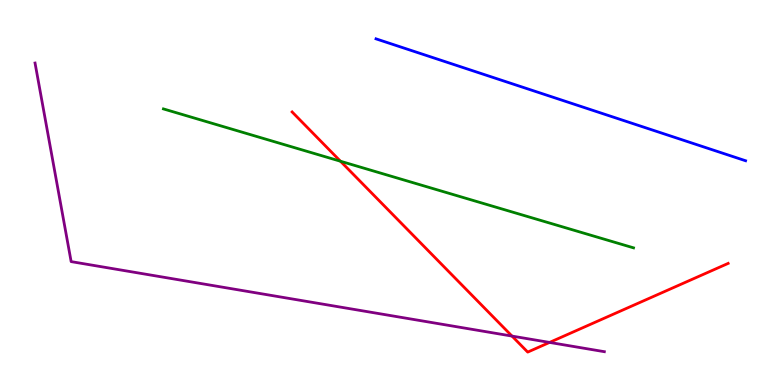[{'lines': ['blue', 'red'], 'intersections': []}, {'lines': ['green', 'red'], 'intersections': [{'x': 4.39, 'y': 5.81}]}, {'lines': ['purple', 'red'], 'intersections': [{'x': 6.61, 'y': 1.27}, {'x': 7.09, 'y': 1.11}]}, {'lines': ['blue', 'green'], 'intersections': []}, {'lines': ['blue', 'purple'], 'intersections': []}, {'lines': ['green', 'purple'], 'intersections': []}]